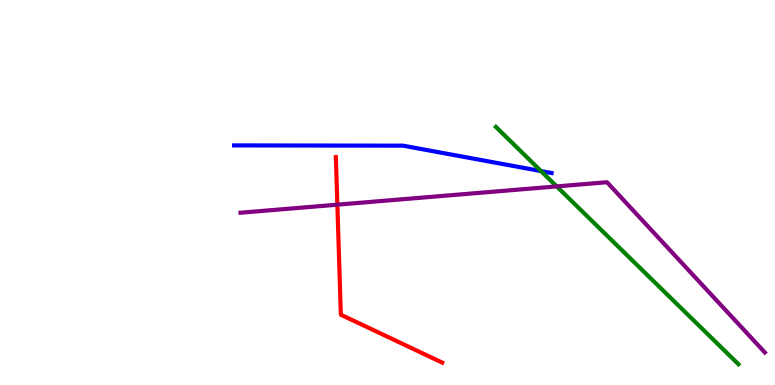[{'lines': ['blue', 'red'], 'intersections': []}, {'lines': ['green', 'red'], 'intersections': []}, {'lines': ['purple', 'red'], 'intersections': [{'x': 4.35, 'y': 4.68}]}, {'lines': ['blue', 'green'], 'intersections': [{'x': 6.98, 'y': 5.56}]}, {'lines': ['blue', 'purple'], 'intersections': []}, {'lines': ['green', 'purple'], 'intersections': [{'x': 7.18, 'y': 5.16}]}]